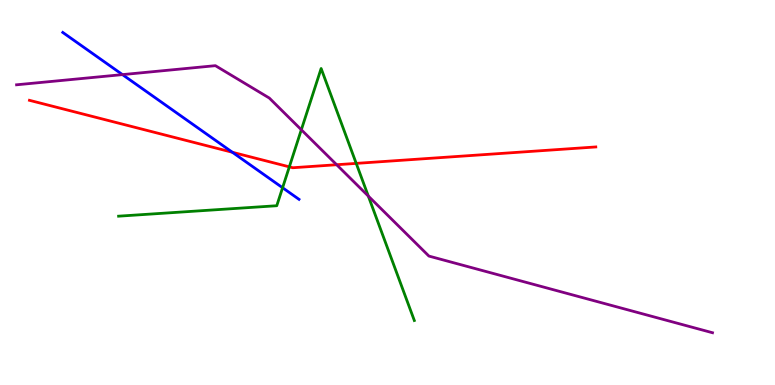[{'lines': ['blue', 'red'], 'intersections': [{'x': 3.0, 'y': 6.04}]}, {'lines': ['green', 'red'], 'intersections': [{'x': 3.73, 'y': 5.67}, {'x': 4.6, 'y': 5.76}]}, {'lines': ['purple', 'red'], 'intersections': [{'x': 4.34, 'y': 5.72}]}, {'lines': ['blue', 'green'], 'intersections': [{'x': 3.65, 'y': 5.12}]}, {'lines': ['blue', 'purple'], 'intersections': [{'x': 1.58, 'y': 8.06}]}, {'lines': ['green', 'purple'], 'intersections': [{'x': 3.89, 'y': 6.63}, {'x': 4.75, 'y': 4.91}]}]